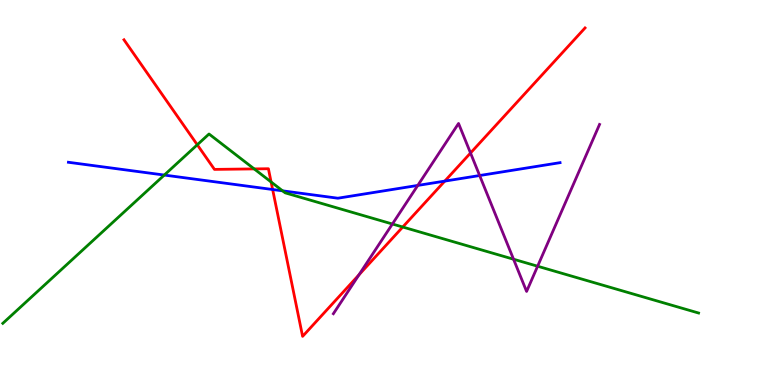[{'lines': ['blue', 'red'], 'intersections': [{'x': 3.52, 'y': 5.08}, {'x': 5.74, 'y': 5.3}]}, {'lines': ['green', 'red'], 'intersections': [{'x': 2.55, 'y': 6.24}, {'x': 3.28, 'y': 5.61}, {'x': 3.5, 'y': 5.27}, {'x': 5.2, 'y': 4.1}]}, {'lines': ['purple', 'red'], 'intersections': [{'x': 4.63, 'y': 2.86}, {'x': 6.07, 'y': 6.03}]}, {'lines': ['blue', 'green'], 'intersections': [{'x': 2.12, 'y': 5.45}, {'x': 3.65, 'y': 5.04}]}, {'lines': ['blue', 'purple'], 'intersections': [{'x': 5.39, 'y': 5.18}, {'x': 6.19, 'y': 5.44}]}, {'lines': ['green', 'purple'], 'intersections': [{'x': 5.06, 'y': 4.18}, {'x': 6.63, 'y': 3.27}, {'x': 6.94, 'y': 3.09}]}]